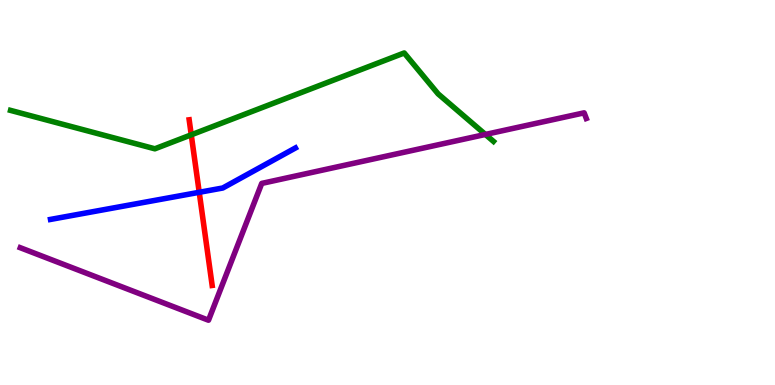[{'lines': ['blue', 'red'], 'intersections': [{'x': 2.57, 'y': 5.01}]}, {'lines': ['green', 'red'], 'intersections': [{'x': 2.47, 'y': 6.5}]}, {'lines': ['purple', 'red'], 'intersections': []}, {'lines': ['blue', 'green'], 'intersections': []}, {'lines': ['blue', 'purple'], 'intersections': []}, {'lines': ['green', 'purple'], 'intersections': [{'x': 6.26, 'y': 6.51}]}]